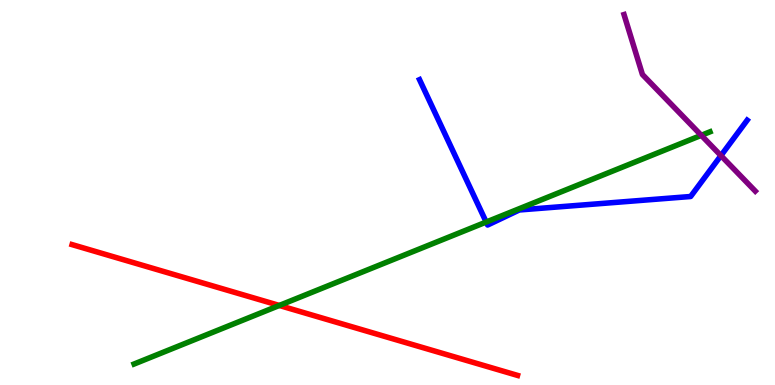[{'lines': ['blue', 'red'], 'intersections': []}, {'lines': ['green', 'red'], 'intersections': [{'x': 3.6, 'y': 2.07}]}, {'lines': ['purple', 'red'], 'intersections': []}, {'lines': ['blue', 'green'], 'intersections': [{'x': 6.27, 'y': 4.23}]}, {'lines': ['blue', 'purple'], 'intersections': [{'x': 9.3, 'y': 5.96}]}, {'lines': ['green', 'purple'], 'intersections': [{'x': 9.05, 'y': 6.48}]}]